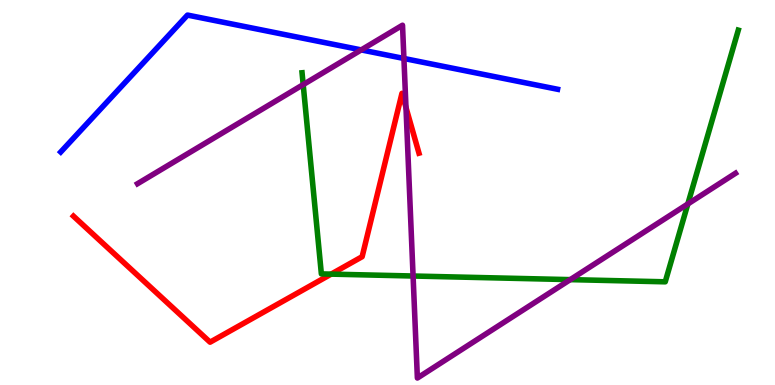[{'lines': ['blue', 'red'], 'intersections': []}, {'lines': ['green', 'red'], 'intersections': [{'x': 4.27, 'y': 2.88}]}, {'lines': ['purple', 'red'], 'intersections': [{'x': 5.24, 'y': 7.21}]}, {'lines': ['blue', 'green'], 'intersections': []}, {'lines': ['blue', 'purple'], 'intersections': [{'x': 4.66, 'y': 8.7}, {'x': 5.21, 'y': 8.48}]}, {'lines': ['green', 'purple'], 'intersections': [{'x': 3.91, 'y': 7.8}, {'x': 5.33, 'y': 2.83}, {'x': 7.36, 'y': 2.74}, {'x': 8.88, 'y': 4.7}]}]